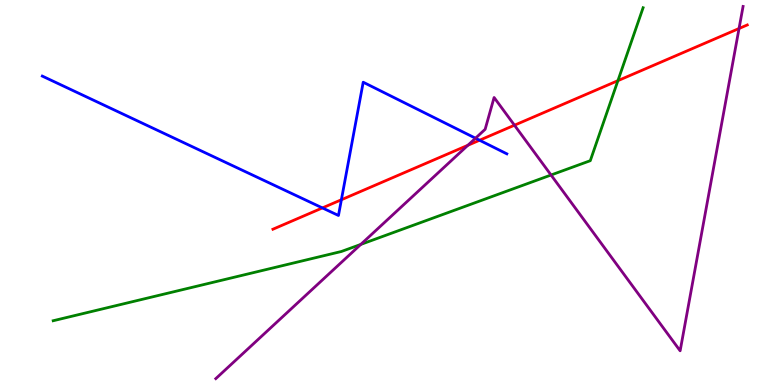[{'lines': ['blue', 'red'], 'intersections': [{'x': 4.16, 'y': 4.6}, {'x': 4.41, 'y': 4.81}, {'x': 6.19, 'y': 6.36}]}, {'lines': ['green', 'red'], 'intersections': [{'x': 7.97, 'y': 7.9}]}, {'lines': ['purple', 'red'], 'intersections': [{'x': 6.04, 'y': 6.23}, {'x': 6.64, 'y': 6.75}, {'x': 9.54, 'y': 9.26}]}, {'lines': ['blue', 'green'], 'intersections': []}, {'lines': ['blue', 'purple'], 'intersections': [{'x': 6.14, 'y': 6.41}]}, {'lines': ['green', 'purple'], 'intersections': [{'x': 4.66, 'y': 3.65}, {'x': 7.11, 'y': 5.45}]}]